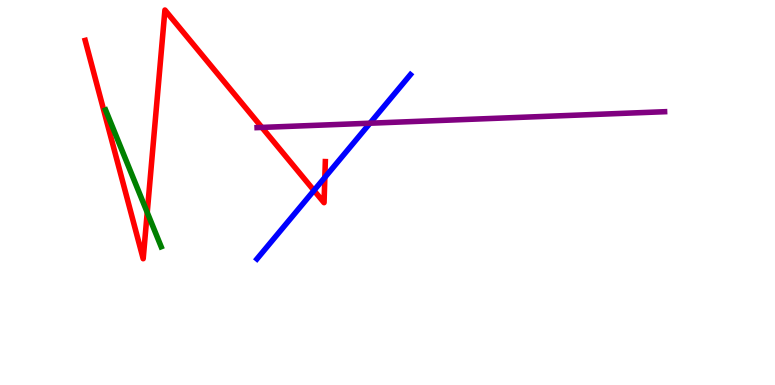[{'lines': ['blue', 'red'], 'intersections': [{'x': 4.05, 'y': 5.05}, {'x': 4.19, 'y': 5.39}]}, {'lines': ['green', 'red'], 'intersections': [{'x': 1.9, 'y': 4.48}]}, {'lines': ['purple', 'red'], 'intersections': [{'x': 3.38, 'y': 6.69}]}, {'lines': ['blue', 'green'], 'intersections': []}, {'lines': ['blue', 'purple'], 'intersections': [{'x': 4.77, 'y': 6.8}]}, {'lines': ['green', 'purple'], 'intersections': []}]